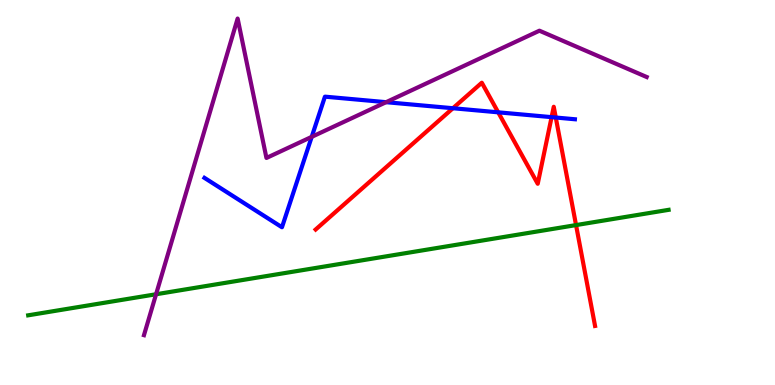[{'lines': ['blue', 'red'], 'intersections': [{'x': 5.84, 'y': 7.19}, {'x': 6.43, 'y': 7.08}, {'x': 7.12, 'y': 6.96}, {'x': 7.17, 'y': 6.95}]}, {'lines': ['green', 'red'], 'intersections': [{'x': 7.43, 'y': 4.15}]}, {'lines': ['purple', 'red'], 'intersections': []}, {'lines': ['blue', 'green'], 'intersections': []}, {'lines': ['blue', 'purple'], 'intersections': [{'x': 4.02, 'y': 6.45}, {'x': 4.98, 'y': 7.35}]}, {'lines': ['green', 'purple'], 'intersections': [{'x': 2.01, 'y': 2.36}]}]